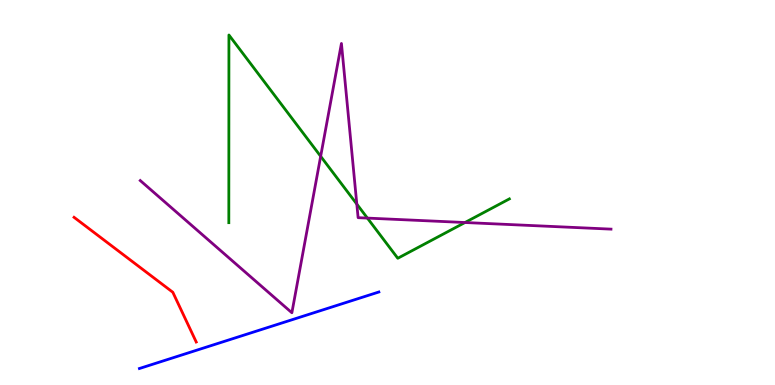[{'lines': ['blue', 'red'], 'intersections': []}, {'lines': ['green', 'red'], 'intersections': []}, {'lines': ['purple', 'red'], 'intersections': []}, {'lines': ['blue', 'green'], 'intersections': []}, {'lines': ['blue', 'purple'], 'intersections': []}, {'lines': ['green', 'purple'], 'intersections': [{'x': 4.14, 'y': 5.94}, {'x': 4.6, 'y': 4.7}, {'x': 4.74, 'y': 4.34}, {'x': 6.0, 'y': 4.22}]}]